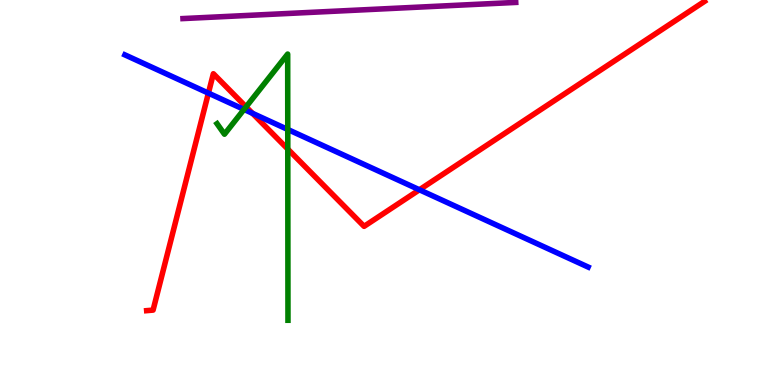[{'lines': ['blue', 'red'], 'intersections': [{'x': 2.69, 'y': 7.58}, {'x': 3.26, 'y': 7.06}, {'x': 5.41, 'y': 5.07}]}, {'lines': ['green', 'red'], 'intersections': [{'x': 3.18, 'y': 7.23}, {'x': 3.71, 'y': 6.13}]}, {'lines': ['purple', 'red'], 'intersections': []}, {'lines': ['blue', 'green'], 'intersections': [{'x': 3.15, 'y': 7.16}, {'x': 3.71, 'y': 6.64}]}, {'lines': ['blue', 'purple'], 'intersections': []}, {'lines': ['green', 'purple'], 'intersections': []}]